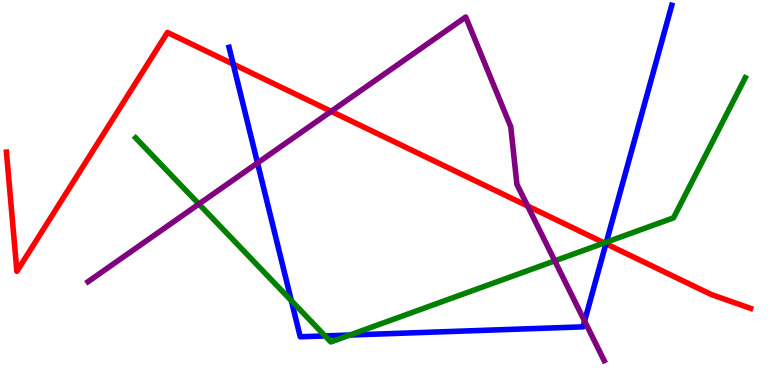[{'lines': ['blue', 'red'], 'intersections': [{'x': 3.01, 'y': 8.33}, {'x': 7.82, 'y': 3.67}]}, {'lines': ['green', 'red'], 'intersections': [{'x': 7.8, 'y': 3.69}]}, {'lines': ['purple', 'red'], 'intersections': [{'x': 4.27, 'y': 7.11}, {'x': 6.81, 'y': 4.65}]}, {'lines': ['blue', 'green'], 'intersections': [{'x': 3.76, 'y': 2.19}, {'x': 4.19, 'y': 1.28}, {'x': 4.51, 'y': 1.3}, {'x': 7.82, 'y': 3.71}]}, {'lines': ['blue', 'purple'], 'intersections': [{'x': 3.32, 'y': 5.77}, {'x': 7.54, 'y': 1.66}]}, {'lines': ['green', 'purple'], 'intersections': [{'x': 2.57, 'y': 4.7}, {'x': 7.16, 'y': 3.22}]}]